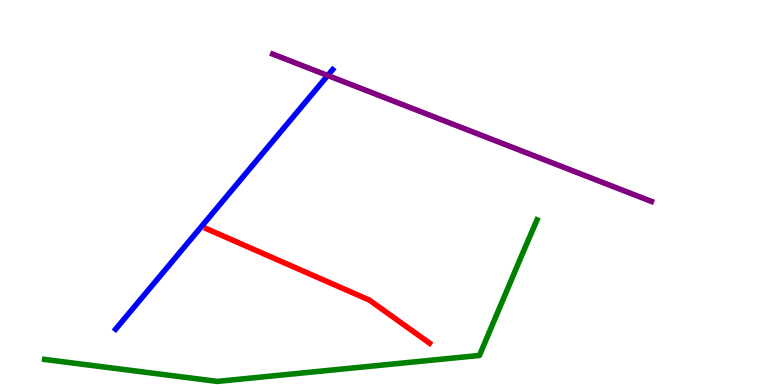[{'lines': ['blue', 'red'], 'intersections': []}, {'lines': ['green', 'red'], 'intersections': []}, {'lines': ['purple', 'red'], 'intersections': []}, {'lines': ['blue', 'green'], 'intersections': []}, {'lines': ['blue', 'purple'], 'intersections': [{'x': 4.23, 'y': 8.04}]}, {'lines': ['green', 'purple'], 'intersections': []}]